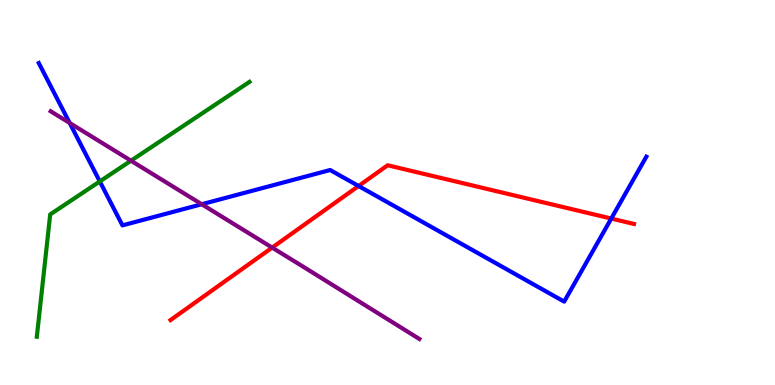[{'lines': ['blue', 'red'], 'intersections': [{'x': 4.63, 'y': 5.17}, {'x': 7.89, 'y': 4.32}]}, {'lines': ['green', 'red'], 'intersections': []}, {'lines': ['purple', 'red'], 'intersections': [{'x': 3.51, 'y': 3.57}]}, {'lines': ['blue', 'green'], 'intersections': [{'x': 1.29, 'y': 5.29}]}, {'lines': ['blue', 'purple'], 'intersections': [{'x': 0.899, 'y': 6.81}, {'x': 2.6, 'y': 4.69}]}, {'lines': ['green', 'purple'], 'intersections': [{'x': 1.69, 'y': 5.83}]}]